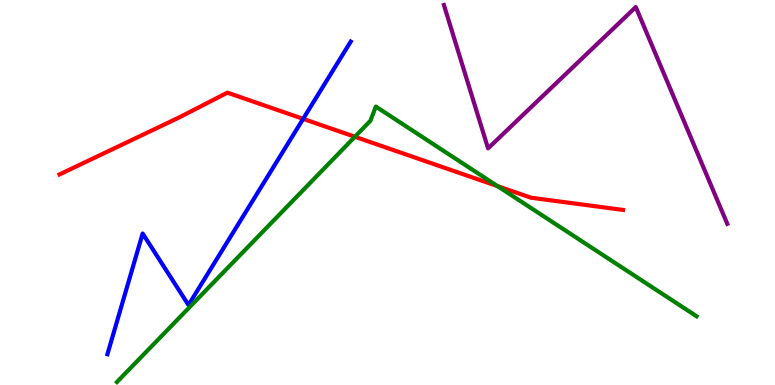[{'lines': ['blue', 'red'], 'intersections': [{'x': 3.91, 'y': 6.91}]}, {'lines': ['green', 'red'], 'intersections': [{'x': 4.58, 'y': 6.45}, {'x': 6.42, 'y': 5.17}]}, {'lines': ['purple', 'red'], 'intersections': []}, {'lines': ['blue', 'green'], 'intersections': []}, {'lines': ['blue', 'purple'], 'intersections': []}, {'lines': ['green', 'purple'], 'intersections': []}]